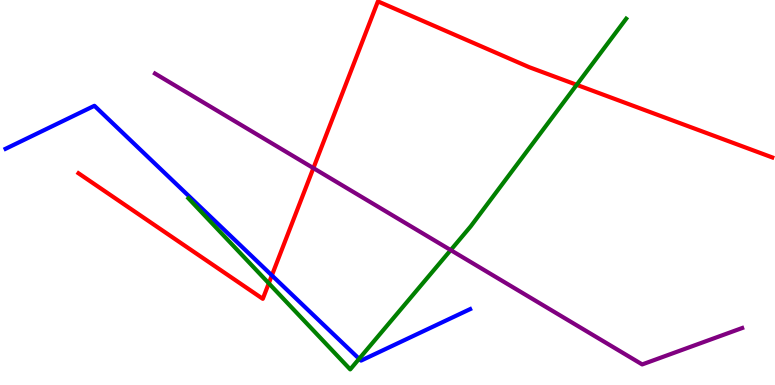[{'lines': ['blue', 'red'], 'intersections': [{'x': 3.51, 'y': 2.85}]}, {'lines': ['green', 'red'], 'intersections': [{'x': 3.47, 'y': 2.64}, {'x': 7.44, 'y': 7.8}]}, {'lines': ['purple', 'red'], 'intersections': [{'x': 4.04, 'y': 5.63}]}, {'lines': ['blue', 'green'], 'intersections': [{'x': 4.63, 'y': 0.68}]}, {'lines': ['blue', 'purple'], 'intersections': []}, {'lines': ['green', 'purple'], 'intersections': [{'x': 5.82, 'y': 3.5}]}]